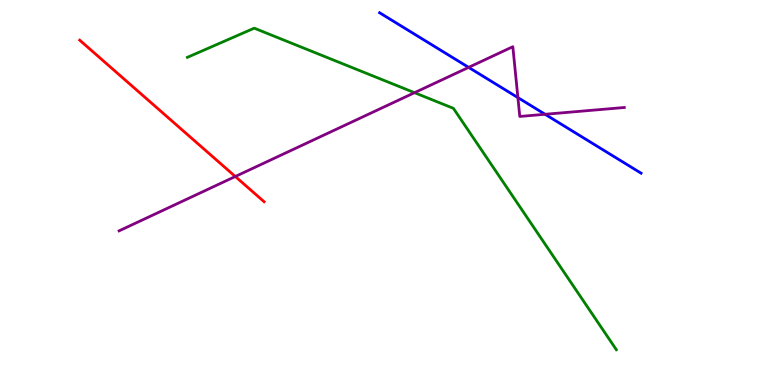[{'lines': ['blue', 'red'], 'intersections': []}, {'lines': ['green', 'red'], 'intersections': []}, {'lines': ['purple', 'red'], 'intersections': [{'x': 3.04, 'y': 5.42}]}, {'lines': ['blue', 'green'], 'intersections': []}, {'lines': ['blue', 'purple'], 'intersections': [{'x': 6.05, 'y': 8.25}, {'x': 6.68, 'y': 7.46}, {'x': 7.03, 'y': 7.03}]}, {'lines': ['green', 'purple'], 'intersections': [{'x': 5.35, 'y': 7.59}]}]